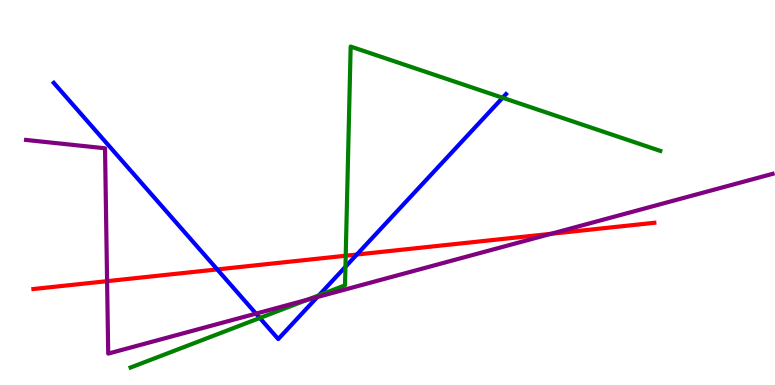[{'lines': ['blue', 'red'], 'intersections': [{'x': 2.8, 'y': 3.0}, {'x': 4.6, 'y': 3.39}]}, {'lines': ['green', 'red'], 'intersections': [{'x': 4.46, 'y': 3.36}]}, {'lines': ['purple', 'red'], 'intersections': [{'x': 1.38, 'y': 2.7}, {'x': 7.11, 'y': 3.93}]}, {'lines': ['blue', 'green'], 'intersections': [{'x': 3.35, 'y': 1.74}, {'x': 4.11, 'y': 2.33}, {'x': 4.46, 'y': 3.07}, {'x': 6.49, 'y': 7.46}]}, {'lines': ['blue', 'purple'], 'intersections': [{'x': 3.3, 'y': 1.85}, {'x': 4.09, 'y': 2.28}]}, {'lines': ['green', 'purple'], 'intersections': [{'x': 3.97, 'y': 2.22}]}]